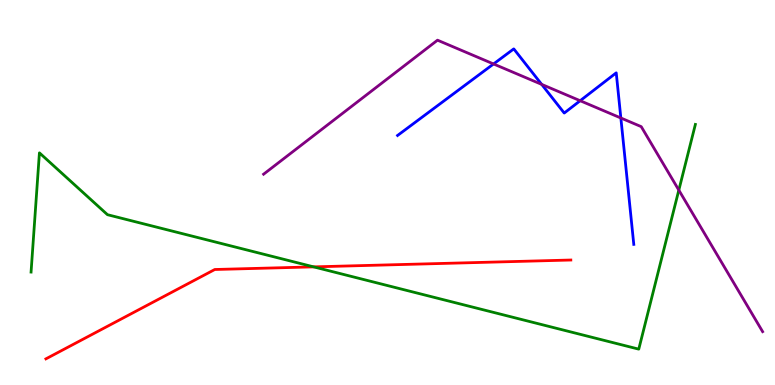[{'lines': ['blue', 'red'], 'intersections': []}, {'lines': ['green', 'red'], 'intersections': [{'x': 4.05, 'y': 3.07}]}, {'lines': ['purple', 'red'], 'intersections': []}, {'lines': ['blue', 'green'], 'intersections': []}, {'lines': ['blue', 'purple'], 'intersections': [{'x': 6.37, 'y': 8.34}, {'x': 6.99, 'y': 7.81}, {'x': 7.49, 'y': 7.38}, {'x': 8.01, 'y': 6.94}]}, {'lines': ['green', 'purple'], 'intersections': [{'x': 8.76, 'y': 5.06}]}]